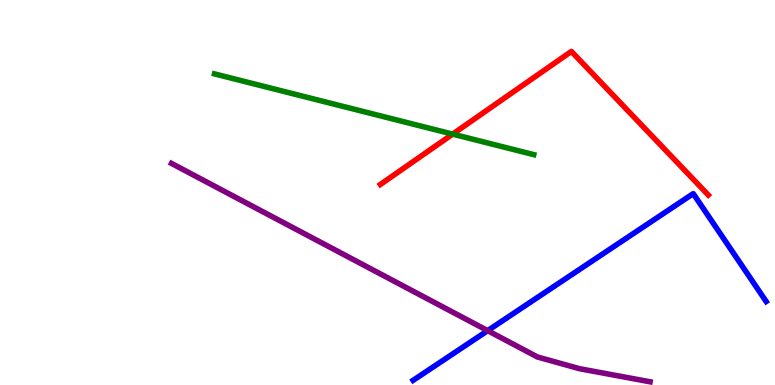[{'lines': ['blue', 'red'], 'intersections': []}, {'lines': ['green', 'red'], 'intersections': [{'x': 5.84, 'y': 6.52}]}, {'lines': ['purple', 'red'], 'intersections': []}, {'lines': ['blue', 'green'], 'intersections': []}, {'lines': ['blue', 'purple'], 'intersections': [{'x': 6.29, 'y': 1.41}]}, {'lines': ['green', 'purple'], 'intersections': []}]